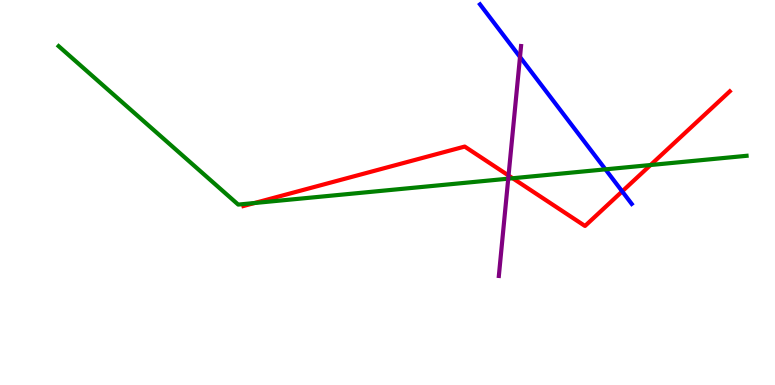[{'lines': ['blue', 'red'], 'intersections': [{'x': 8.03, 'y': 5.03}]}, {'lines': ['green', 'red'], 'intersections': [{'x': 3.28, 'y': 4.73}, {'x': 6.62, 'y': 5.37}, {'x': 8.39, 'y': 5.71}]}, {'lines': ['purple', 'red'], 'intersections': [{'x': 6.56, 'y': 5.44}]}, {'lines': ['blue', 'green'], 'intersections': [{'x': 7.81, 'y': 5.6}]}, {'lines': ['blue', 'purple'], 'intersections': [{'x': 6.71, 'y': 8.52}]}, {'lines': ['green', 'purple'], 'intersections': [{'x': 6.56, 'y': 5.36}]}]